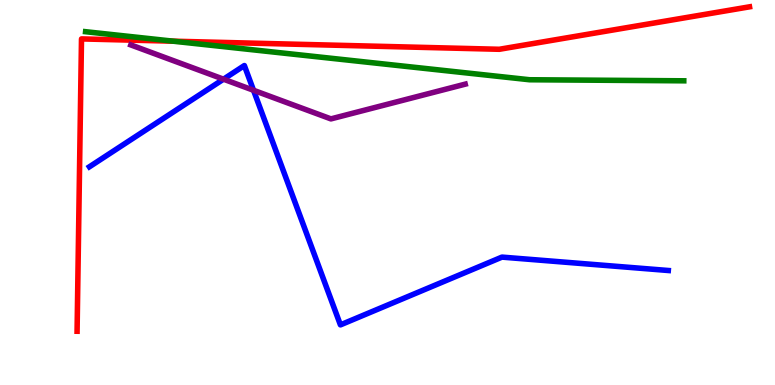[{'lines': ['blue', 'red'], 'intersections': []}, {'lines': ['green', 'red'], 'intersections': [{'x': 2.24, 'y': 8.93}]}, {'lines': ['purple', 'red'], 'intersections': []}, {'lines': ['blue', 'green'], 'intersections': []}, {'lines': ['blue', 'purple'], 'intersections': [{'x': 2.88, 'y': 7.94}, {'x': 3.27, 'y': 7.66}]}, {'lines': ['green', 'purple'], 'intersections': []}]